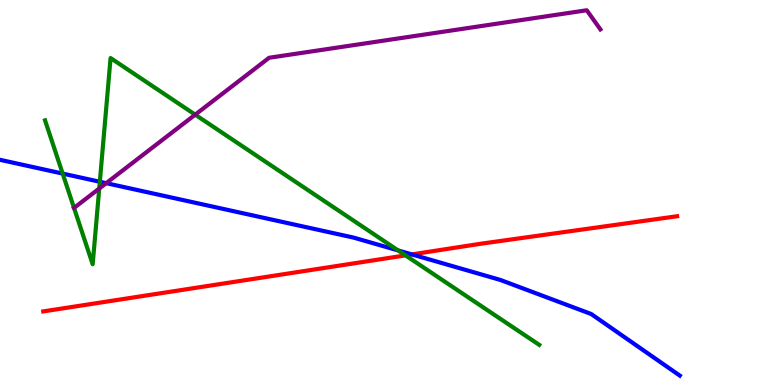[{'lines': ['blue', 'red'], 'intersections': [{'x': 5.31, 'y': 3.39}]}, {'lines': ['green', 'red'], 'intersections': [{'x': 5.23, 'y': 3.37}]}, {'lines': ['purple', 'red'], 'intersections': []}, {'lines': ['blue', 'green'], 'intersections': [{'x': 0.809, 'y': 5.49}, {'x': 1.29, 'y': 5.28}, {'x': 5.14, 'y': 3.49}]}, {'lines': ['blue', 'purple'], 'intersections': [{'x': 1.37, 'y': 5.24}]}, {'lines': ['green', 'purple'], 'intersections': [{'x': 0.955, 'y': 4.6}, {'x': 1.28, 'y': 5.1}, {'x': 2.52, 'y': 7.02}]}]